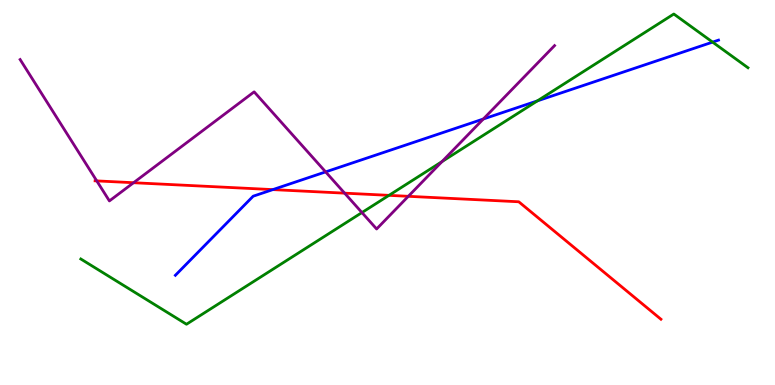[{'lines': ['blue', 'red'], 'intersections': [{'x': 3.52, 'y': 5.08}]}, {'lines': ['green', 'red'], 'intersections': [{'x': 5.02, 'y': 4.93}]}, {'lines': ['purple', 'red'], 'intersections': [{'x': 1.25, 'y': 5.3}, {'x': 1.72, 'y': 5.25}, {'x': 4.45, 'y': 4.98}, {'x': 5.27, 'y': 4.9}]}, {'lines': ['blue', 'green'], 'intersections': [{'x': 6.93, 'y': 7.38}, {'x': 9.19, 'y': 8.91}]}, {'lines': ['blue', 'purple'], 'intersections': [{'x': 4.2, 'y': 5.54}, {'x': 6.24, 'y': 6.91}]}, {'lines': ['green', 'purple'], 'intersections': [{'x': 4.67, 'y': 4.48}, {'x': 5.7, 'y': 5.8}]}]